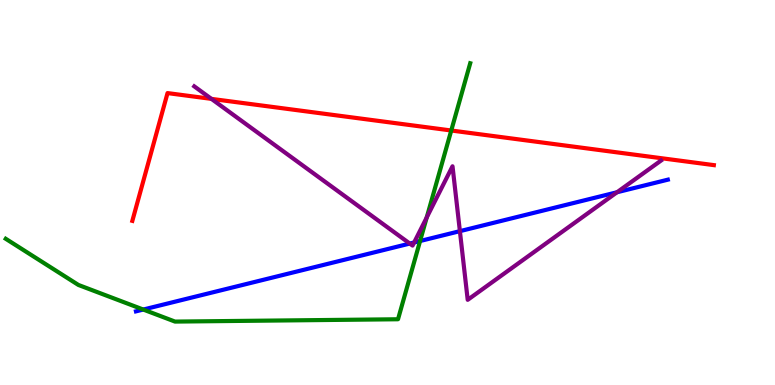[{'lines': ['blue', 'red'], 'intersections': []}, {'lines': ['green', 'red'], 'intersections': [{'x': 5.82, 'y': 6.61}]}, {'lines': ['purple', 'red'], 'intersections': [{'x': 2.73, 'y': 7.43}]}, {'lines': ['blue', 'green'], 'intersections': [{'x': 1.85, 'y': 1.96}, {'x': 5.42, 'y': 3.74}]}, {'lines': ['blue', 'purple'], 'intersections': [{'x': 5.29, 'y': 3.67}, {'x': 5.34, 'y': 3.7}, {'x': 5.93, 'y': 4.0}, {'x': 7.96, 'y': 5.01}]}, {'lines': ['green', 'purple'], 'intersections': [{'x': 5.51, 'y': 4.35}]}]